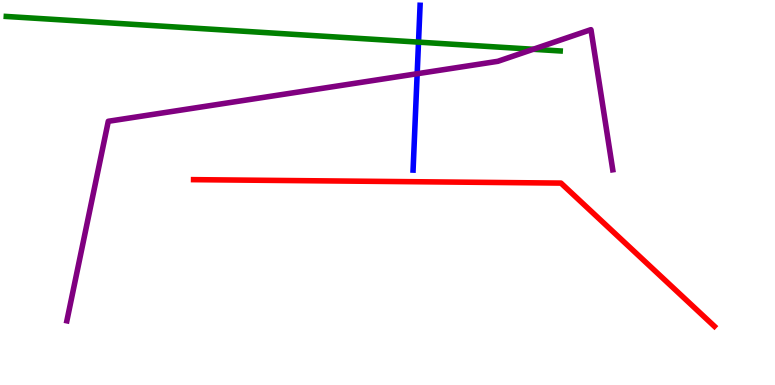[{'lines': ['blue', 'red'], 'intersections': []}, {'lines': ['green', 'red'], 'intersections': []}, {'lines': ['purple', 'red'], 'intersections': []}, {'lines': ['blue', 'green'], 'intersections': [{'x': 5.4, 'y': 8.91}]}, {'lines': ['blue', 'purple'], 'intersections': [{'x': 5.38, 'y': 8.08}]}, {'lines': ['green', 'purple'], 'intersections': [{'x': 6.88, 'y': 8.72}]}]